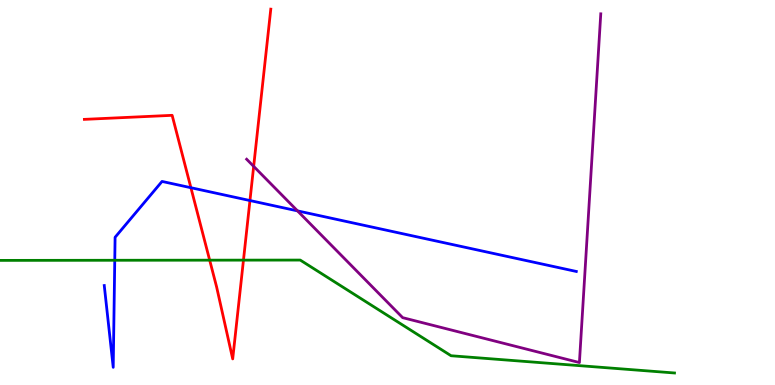[{'lines': ['blue', 'red'], 'intersections': [{'x': 2.46, 'y': 5.12}, {'x': 3.23, 'y': 4.79}]}, {'lines': ['green', 'red'], 'intersections': [{'x': 2.71, 'y': 3.24}, {'x': 3.14, 'y': 3.24}]}, {'lines': ['purple', 'red'], 'intersections': [{'x': 3.27, 'y': 5.68}]}, {'lines': ['blue', 'green'], 'intersections': [{'x': 1.48, 'y': 3.24}]}, {'lines': ['blue', 'purple'], 'intersections': [{'x': 3.84, 'y': 4.52}]}, {'lines': ['green', 'purple'], 'intersections': []}]